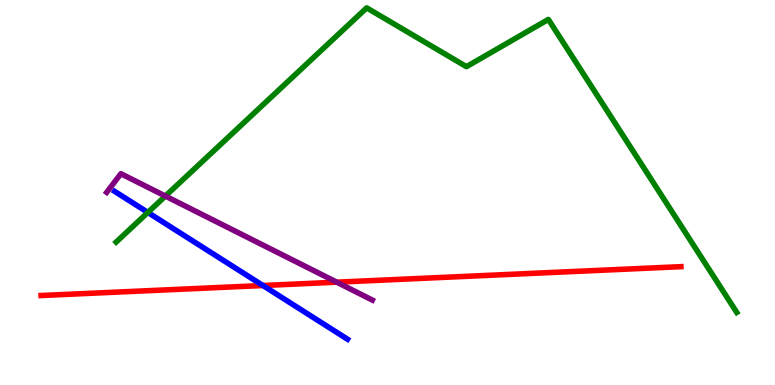[{'lines': ['blue', 'red'], 'intersections': [{'x': 3.39, 'y': 2.58}]}, {'lines': ['green', 'red'], 'intersections': []}, {'lines': ['purple', 'red'], 'intersections': [{'x': 4.35, 'y': 2.67}]}, {'lines': ['blue', 'green'], 'intersections': [{'x': 1.91, 'y': 4.48}]}, {'lines': ['blue', 'purple'], 'intersections': []}, {'lines': ['green', 'purple'], 'intersections': [{'x': 2.13, 'y': 4.91}]}]